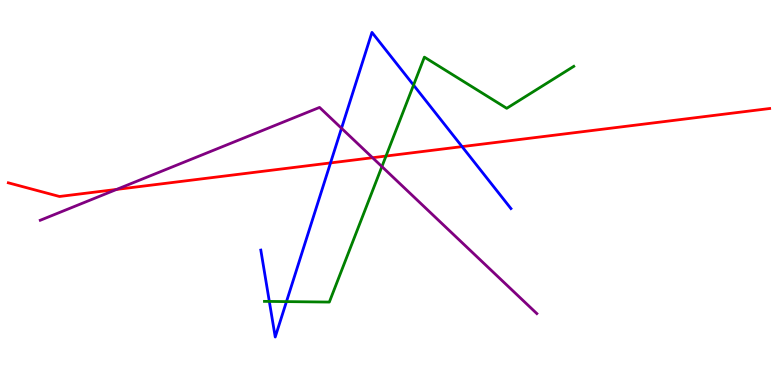[{'lines': ['blue', 'red'], 'intersections': [{'x': 4.26, 'y': 5.77}, {'x': 5.96, 'y': 6.19}]}, {'lines': ['green', 'red'], 'intersections': [{'x': 4.98, 'y': 5.95}]}, {'lines': ['purple', 'red'], 'intersections': [{'x': 1.5, 'y': 5.08}, {'x': 4.81, 'y': 5.9}]}, {'lines': ['blue', 'green'], 'intersections': [{'x': 3.48, 'y': 2.17}, {'x': 3.7, 'y': 2.17}, {'x': 5.34, 'y': 7.79}]}, {'lines': ['blue', 'purple'], 'intersections': [{'x': 4.41, 'y': 6.67}]}, {'lines': ['green', 'purple'], 'intersections': [{'x': 4.93, 'y': 5.67}]}]